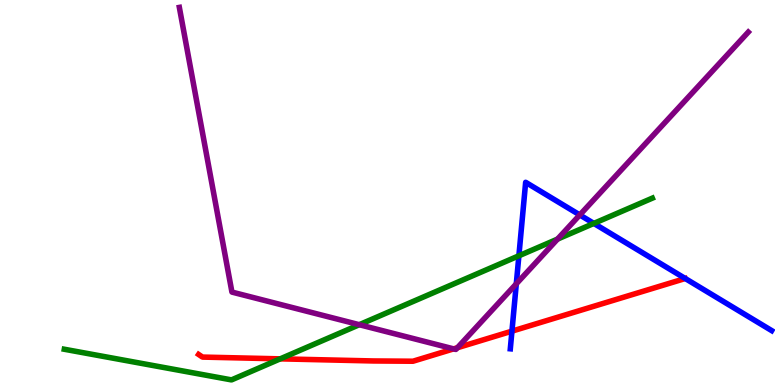[{'lines': ['blue', 'red'], 'intersections': [{'x': 6.61, 'y': 1.4}]}, {'lines': ['green', 'red'], 'intersections': [{'x': 3.62, 'y': 0.679}]}, {'lines': ['purple', 'red'], 'intersections': [{'x': 5.85, 'y': 0.938}, {'x': 5.9, 'y': 0.968}]}, {'lines': ['blue', 'green'], 'intersections': [{'x': 6.7, 'y': 3.36}, {'x': 7.66, 'y': 4.2}]}, {'lines': ['blue', 'purple'], 'intersections': [{'x': 6.66, 'y': 2.63}, {'x': 7.48, 'y': 4.42}]}, {'lines': ['green', 'purple'], 'intersections': [{'x': 4.64, 'y': 1.57}, {'x': 7.19, 'y': 3.79}]}]